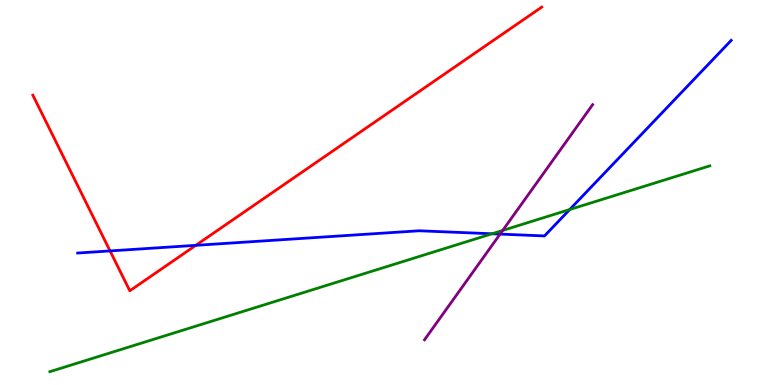[{'lines': ['blue', 'red'], 'intersections': [{'x': 1.42, 'y': 3.48}, {'x': 2.53, 'y': 3.63}]}, {'lines': ['green', 'red'], 'intersections': []}, {'lines': ['purple', 'red'], 'intersections': []}, {'lines': ['blue', 'green'], 'intersections': [{'x': 6.35, 'y': 3.93}, {'x': 7.35, 'y': 4.56}]}, {'lines': ['blue', 'purple'], 'intersections': [{'x': 6.45, 'y': 3.92}]}, {'lines': ['green', 'purple'], 'intersections': [{'x': 6.49, 'y': 4.01}]}]